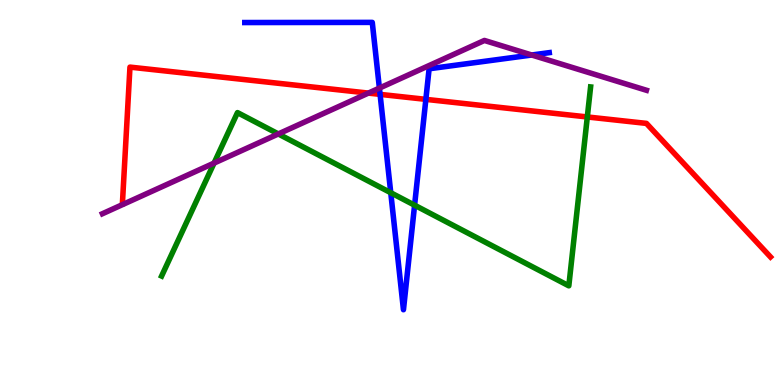[{'lines': ['blue', 'red'], 'intersections': [{'x': 4.9, 'y': 7.55}, {'x': 5.49, 'y': 7.42}]}, {'lines': ['green', 'red'], 'intersections': [{'x': 7.58, 'y': 6.96}]}, {'lines': ['purple', 'red'], 'intersections': [{'x': 4.75, 'y': 7.58}]}, {'lines': ['blue', 'green'], 'intersections': [{'x': 5.04, 'y': 4.99}, {'x': 5.35, 'y': 4.67}]}, {'lines': ['blue', 'purple'], 'intersections': [{'x': 4.9, 'y': 7.71}, {'x': 6.86, 'y': 8.57}]}, {'lines': ['green', 'purple'], 'intersections': [{'x': 2.76, 'y': 5.76}, {'x': 3.59, 'y': 6.52}]}]